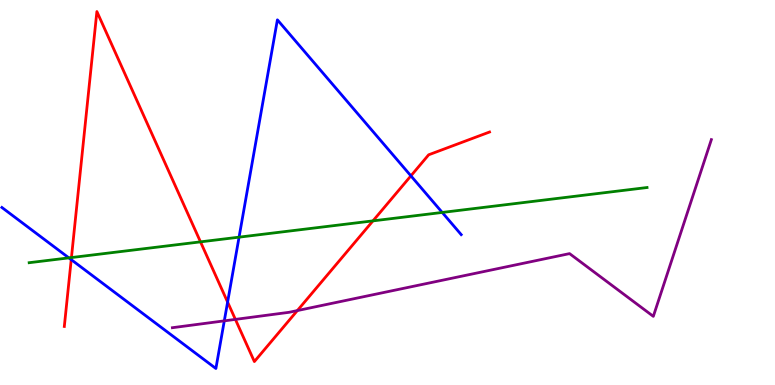[{'lines': ['blue', 'red'], 'intersections': [{'x': 0.919, 'y': 3.26}, {'x': 2.94, 'y': 2.15}, {'x': 5.3, 'y': 5.43}]}, {'lines': ['green', 'red'], 'intersections': [{'x': 0.922, 'y': 3.31}, {'x': 2.59, 'y': 3.72}, {'x': 4.81, 'y': 4.26}]}, {'lines': ['purple', 'red'], 'intersections': [{'x': 3.04, 'y': 1.7}, {'x': 3.84, 'y': 1.93}]}, {'lines': ['blue', 'green'], 'intersections': [{'x': 0.889, 'y': 3.3}, {'x': 3.08, 'y': 3.84}, {'x': 5.71, 'y': 4.48}]}, {'lines': ['blue', 'purple'], 'intersections': [{'x': 2.89, 'y': 1.67}]}, {'lines': ['green', 'purple'], 'intersections': []}]